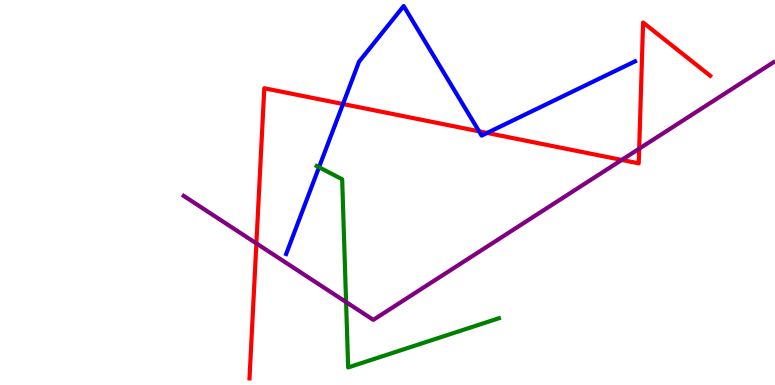[{'lines': ['blue', 'red'], 'intersections': [{'x': 4.43, 'y': 7.3}, {'x': 6.18, 'y': 6.59}, {'x': 6.29, 'y': 6.55}]}, {'lines': ['green', 'red'], 'intersections': []}, {'lines': ['purple', 'red'], 'intersections': [{'x': 3.31, 'y': 3.68}, {'x': 8.02, 'y': 5.85}, {'x': 8.25, 'y': 6.14}]}, {'lines': ['blue', 'green'], 'intersections': [{'x': 4.12, 'y': 5.66}]}, {'lines': ['blue', 'purple'], 'intersections': []}, {'lines': ['green', 'purple'], 'intersections': [{'x': 4.47, 'y': 2.15}]}]